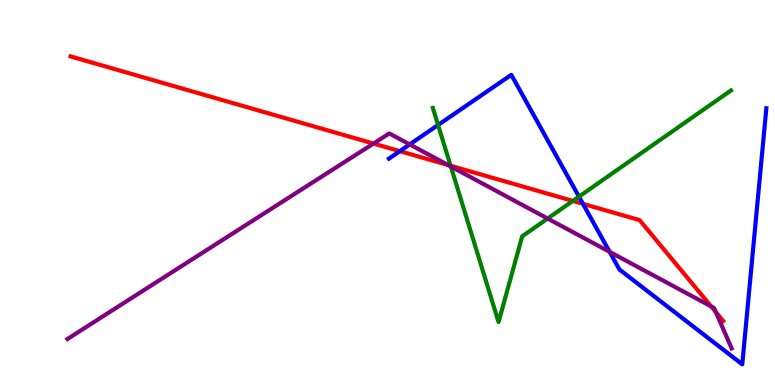[{'lines': ['blue', 'red'], 'intersections': [{'x': 5.16, 'y': 6.07}, {'x': 7.52, 'y': 4.71}]}, {'lines': ['green', 'red'], 'intersections': [{'x': 5.81, 'y': 5.69}, {'x': 7.39, 'y': 4.78}]}, {'lines': ['purple', 'red'], 'intersections': [{'x': 4.82, 'y': 6.27}, {'x': 5.78, 'y': 5.71}, {'x': 9.18, 'y': 2.04}, {'x': 9.24, 'y': 1.9}]}, {'lines': ['blue', 'green'], 'intersections': [{'x': 5.65, 'y': 6.75}, {'x': 7.47, 'y': 4.89}]}, {'lines': ['blue', 'purple'], 'intersections': [{'x': 5.29, 'y': 6.25}, {'x': 7.87, 'y': 3.46}]}, {'lines': ['green', 'purple'], 'intersections': [{'x': 5.82, 'y': 5.68}, {'x': 7.07, 'y': 4.32}]}]